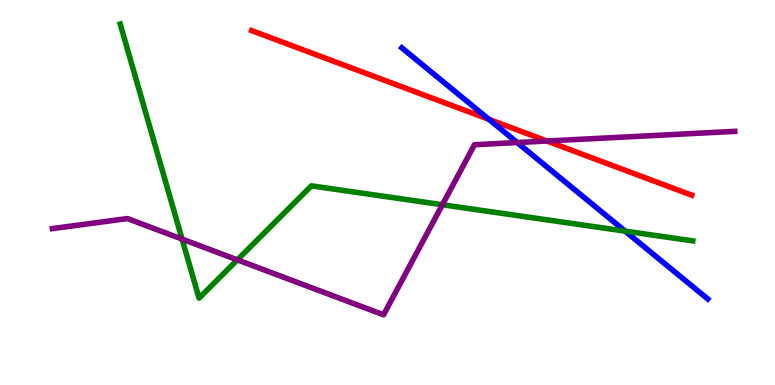[{'lines': ['blue', 'red'], 'intersections': [{'x': 6.31, 'y': 6.9}]}, {'lines': ['green', 'red'], 'intersections': []}, {'lines': ['purple', 'red'], 'intersections': [{'x': 7.06, 'y': 6.34}]}, {'lines': ['blue', 'green'], 'intersections': [{'x': 8.07, 'y': 4.0}]}, {'lines': ['blue', 'purple'], 'intersections': [{'x': 6.67, 'y': 6.3}]}, {'lines': ['green', 'purple'], 'intersections': [{'x': 2.35, 'y': 3.79}, {'x': 3.06, 'y': 3.25}, {'x': 5.71, 'y': 4.68}]}]